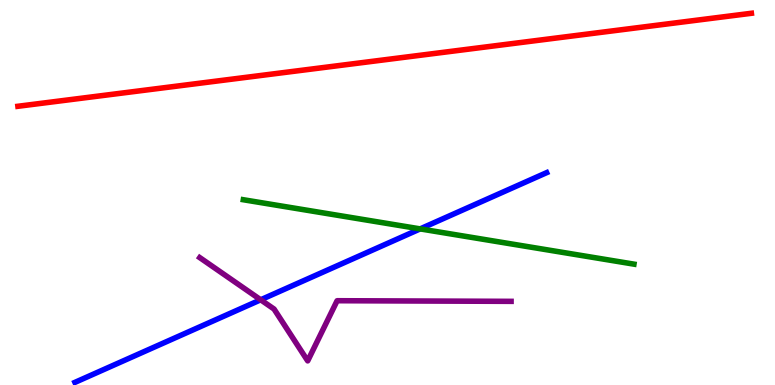[{'lines': ['blue', 'red'], 'intersections': []}, {'lines': ['green', 'red'], 'intersections': []}, {'lines': ['purple', 'red'], 'intersections': []}, {'lines': ['blue', 'green'], 'intersections': [{'x': 5.42, 'y': 4.05}]}, {'lines': ['blue', 'purple'], 'intersections': [{'x': 3.36, 'y': 2.21}]}, {'lines': ['green', 'purple'], 'intersections': []}]